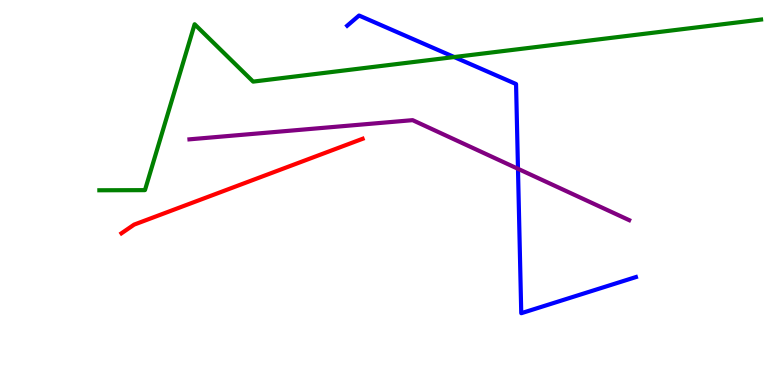[{'lines': ['blue', 'red'], 'intersections': []}, {'lines': ['green', 'red'], 'intersections': []}, {'lines': ['purple', 'red'], 'intersections': []}, {'lines': ['blue', 'green'], 'intersections': [{'x': 5.86, 'y': 8.52}]}, {'lines': ['blue', 'purple'], 'intersections': [{'x': 6.68, 'y': 5.62}]}, {'lines': ['green', 'purple'], 'intersections': []}]